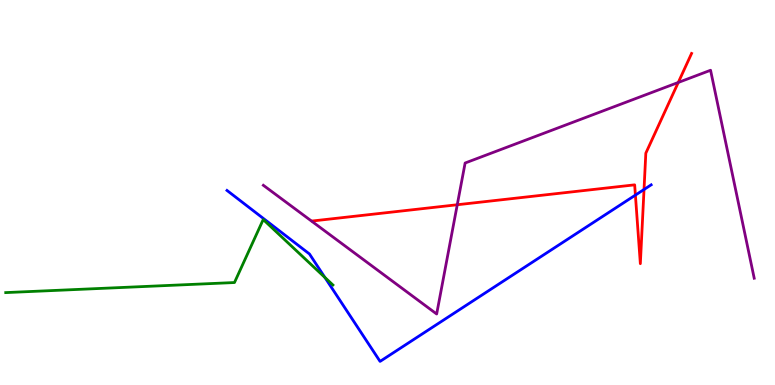[{'lines': ['blue', 'red'], 'intersections': [{'x': 8.2, 'y': 4.93}, {'x': 8.31, 'y': 5.08}]}, {'lines': ['green', 'red'], 'intersections': []}, {'lines': ['purple', 'red'], 'intersections': [{'x': 5.9, 'y': 4.68}, {'x': 8.75, 'y': 7.86}]}, {'lines': ['blue', 'green'], 'intersections': [{'x': 4.19, 'y': 2.79}]}, {'lines': ['blue', 'purple'], 'intersections': []}, {'lines': ['green', 'purple'], 'intersections': []}]